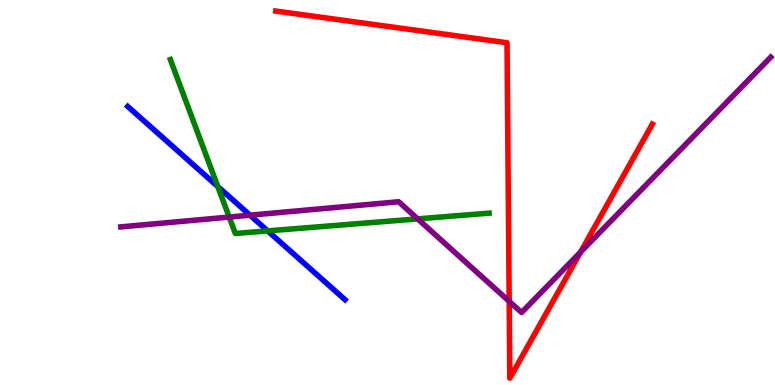[{'lines': ['blue', 'red'], 'intersections': []}, {'lines': ['green', 'red'], 'intersections': []}, {'lines': ['purple', 'red'], 'intersections': [{'x': 6.57, 'y': 2.17}, {'x': 7.49, 'y': 3.45}]}, {'lines': ['blue', 'green'], 'intersections': [{'x': 2.81, 'y': 5.16}, {'x': 3.45, 'y': 4.0}]}, {'lines': ['blue', 'purple'], 'intersections': [{'x': 3.23, 'y': 4.41}]}, {'lines': ['green', 'purple'], 'intersections': [{'x': 2.96, 'y': 4.36}, {'x': 5.39, 'y': 4.32}]}]